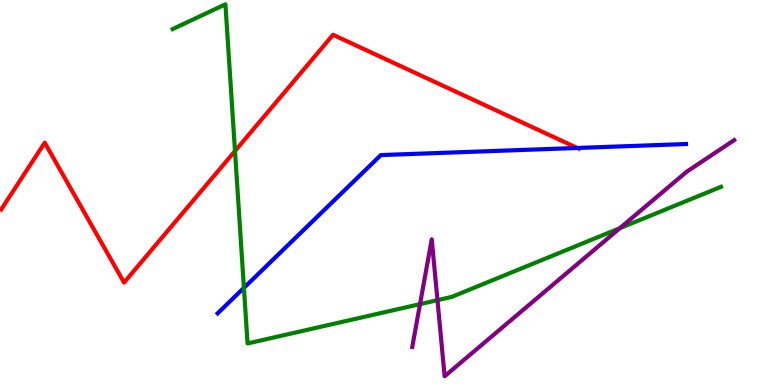[{'lines': ['blue', 'red'], 'intersections': [{'x': 7.45, 'y': 6.16}]}, {'lines': ['green', 'red'], 'intersections': [{'x': 3.03, 'y': 6.08}]}, {'lines': ['purple', 'red'], 'intersections': []}, {'lines': ['blue', 'green'], 'intersections': [{'x': 3.15, 'y': 2.52}]}, {'lines': ['blue', 'purple'], 'intersections': []}, {'lines': ['green', 'purple'], 'intersections': [{'x': 5.42, 'y': 2.1}, {'x': 5.64, 'y': 2.2}, {'x': 8.0, 'y': 4.07}]}]